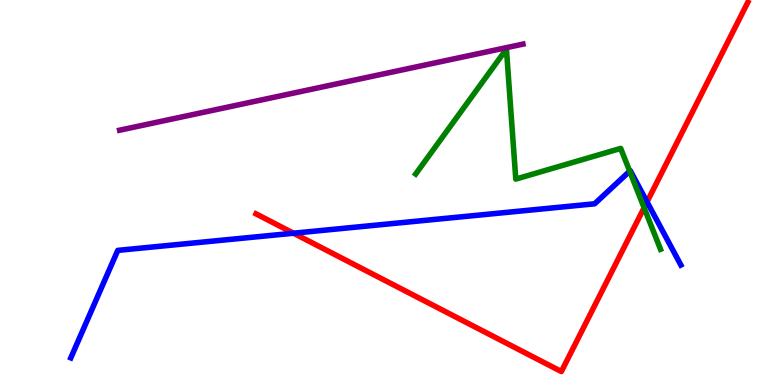[{'lines': ['blue', 'red'], 'intersections': [{'x': 3.79, 'y': 3.94}, {'x': 8.35, 'y': 4.76}]}, {'lines': ['green', 'red'], 'intersections': [{'x': 8.31, 'y': 4.61}]}, {'lines': ['purple', 'red'], 'intersections': []}, {'lines': ['blue', 'green'], 'intersections': [{'x': 8.13, 'y': 5.55}]}, {'lines': ['blue', 'purple'], 'intersections': []}, {'lines': ['green', 'purple'], 'intersections': []}]